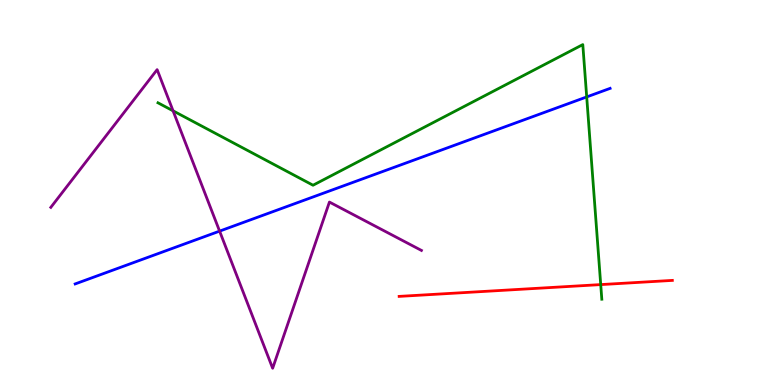[{'lines': ['blue', 'red'], 'intersections': []}, {'lines': ['green', 'red'], 'intersections': [{'x': 7.75, 'y': 2.61}]}, {'lines': ['purple', 'red'], 'intersections': []}, {'lines': ['blue', 'green'], 'intersections': [{'x': 7.57, 'y': 7.48}]}, {'lines': ['blue', 'purple'], 'intersections': [{'x': 2.83, 'y': 4.0}]}, {'lines': ['green', 'purple'], 'intersections': [{'x': 2.23, 'y': 7.12}]}]